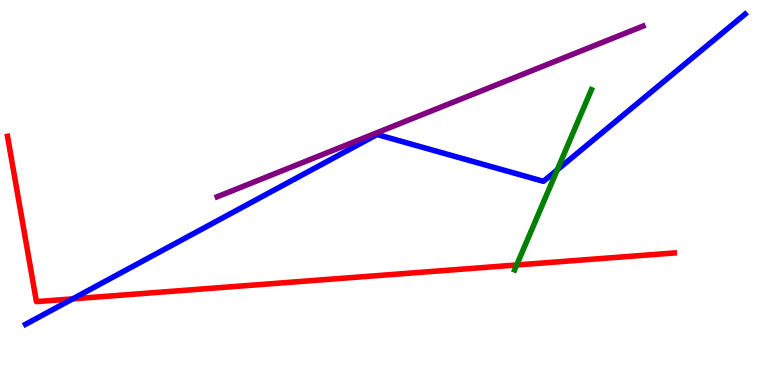[{'lines': ['blue', 'red'], 'intersections': [{'x': 0.938, 'y': 2.24}]}, {'lines': ['green', 'red'], 'intersections': [{'x': 6.67, 'y': 3.12}]}, {'lines': ['purple', 'red'], 'intersections': []}, {'lines': ['blue', 'green'], 'intersections': [{'x': 7.19, 'y': 5.59}]}, {'lines': ['blue', 'purple'], 'intersections': []}, {'lines': ['green', 'purple'], 'intersections': []}]